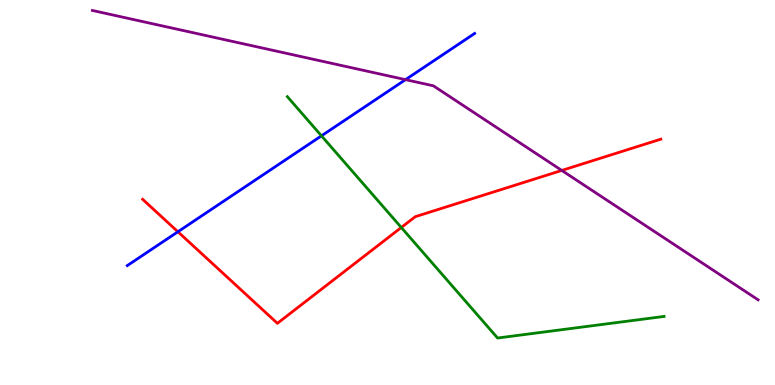[{'lines': ['blue', 'red'], 'intersections': [{'x': 2.3, 'y': 3.98}]}, {'lines': ['green', 'red'], 'intersections': [{'x': 5.18, 'y': 4.09}]}, {'lines': ['purple', 'red'], 'intersections': [{'x': 7.25, 'y': 5.57}]}, {'lines': ['blue', 'green'], 'intersections': [{'x': 4.15, 'y': 6.47}]}, {'lines': ['blue', 'purple'], 'intersections': [{'x': 5.23, 'y': 7.93}]}, {'lines': ['green', 'purple'], 'intersections': []}]